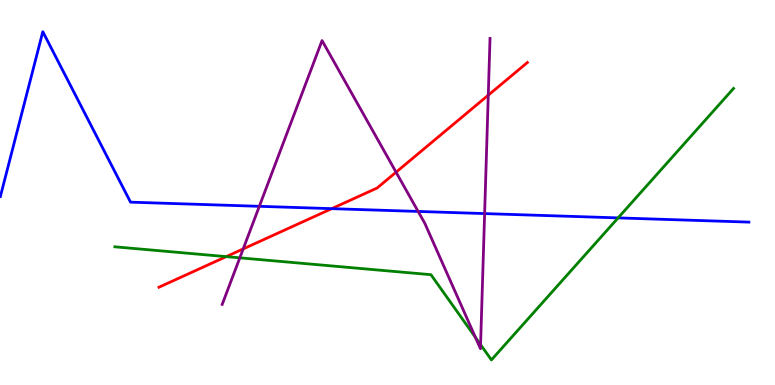[{'lines': ['blue', 'red'], 'intersections': [{'x': 4.28, 'y': 4.58}]}, {'lines': ['green', 'red'], 'intersections': [{'x': 2.92, 'y': 3.33}]}, {'lines': ['purple', 'red'], 'intersections': [{'x': 3.14, 'y': 3.53}, {'x': 5.11, 'y': 5.53}, {'x': 6.3, 'y': 7.53}]}, {'lines': ['blue', 'green'], 'intersections': [{'x': 7.98, 'y': 4.34}]}, {'lines': ['blue', 'purple'], 'intersections': [{'x': 3.35, 'y': 4.64}, {'x': 5.4, 'y': 4.51}, {'x': 6.25, 'y': 4.45}]}, {'lines': ['green', 'purple'], 'intersections': [{'x': 3.09, 'y': 3.3}, {'x': 6.13, 'y': 1.24}, {'x': 6.2, 'y': 1.05}]}]